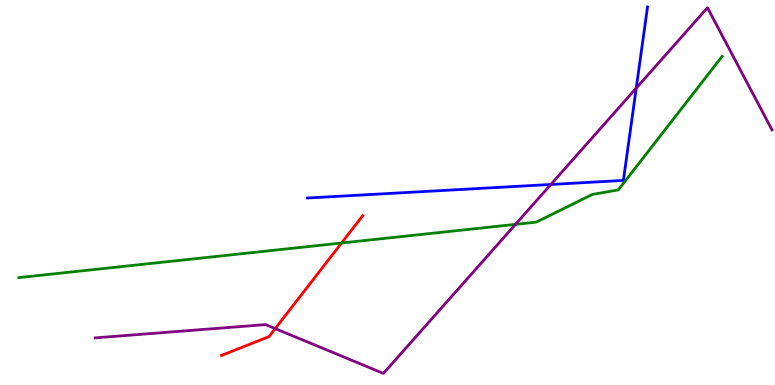[{'lines': ['blue', 'red'], 'intersections': []}, {'lines': ['green', 'red'], 'intersections': [{'x': 4.41, 'y': 3.69}]}, {'lines': ['purple', 'red'], 'intersections': [{'x': 3.55, 'y': 1.47}]}, {'lines': ['blue', 'green'], 'intersections': []}, {'lines': ['blue', 'purple'], 'intersections': [{'x': 7.11, 'y': 5.21}, {'x': 8.21, 'y': 7.71}]}, {'lines': ['green', 'purple'], 'intersections': [{'x': 6.65, 'y': 4.17}]}]